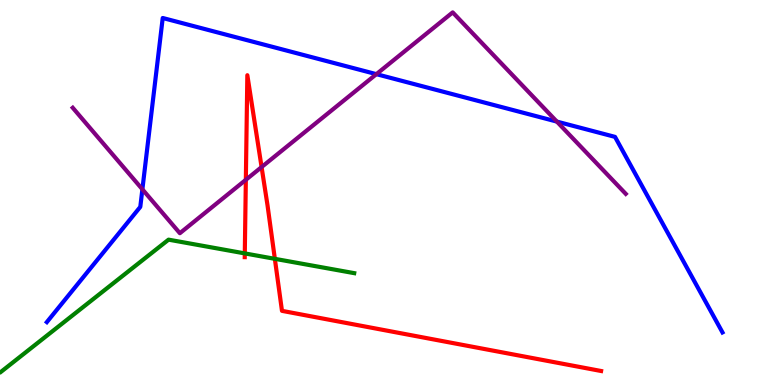[{'lines': ['blue', 'red'], 'intersections': []}, {'lines': ['green', 'red'], 'intersections': [{'x': 3.16, 'y': 3.42}, {'x': 3.55, 'y': 3.28}]}, {'lines': ['purple', 'red'], 'intersections': [{'x': 3.17, 'y': 5.33}, {'x': 3.38, 'y': 5.66}]}, {'lines': ['blue', 'green'], 'intersections': []}, {'lines': ['blue', 'purple'], 'intersections': [{'x': 1.84, 'y': 5.08}, {'x': 4.86, 'y': 8.07}, {'x': 7.18, 'y': 6.84}]}, {'lines': ['green', 'purple'], 'intersections': []}]